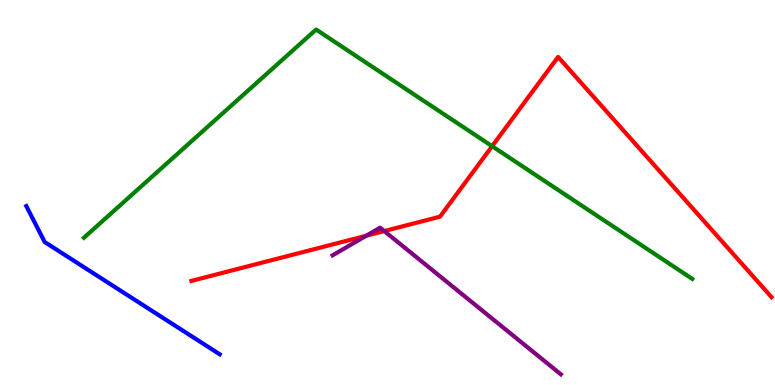[{'lines': ['blue', 'red'], 'intersections': []}, {'lines': ['green', 'red'], 'intersections': [{'x': 6.35, 'y': 6.2}]}, {'lines': ['purple', 'red'], 'intersections': [{'x': 4.73, 'y': 3.88}, {'x': 4.96, 'y': 4.0}]}, {'lines': ['blue', 'green'], 'intersections': []}, {'lines': ['blue', 'purple'], 'intersections': []}, {'lines': ['green', 'purple'], 'intersections': []}]